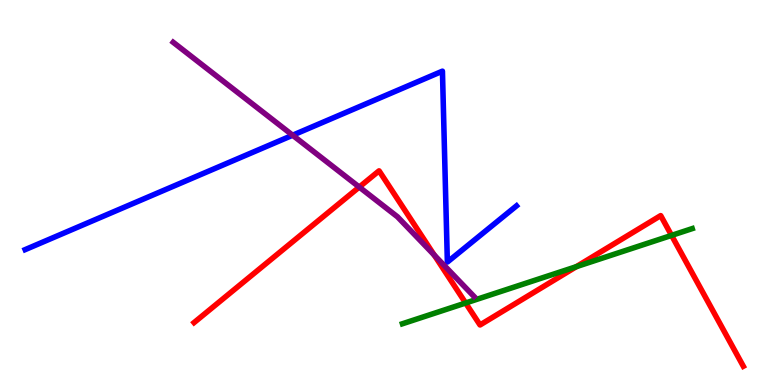[{'lines': ['blue', 'red'], 'intersections': []}, {'lines': ['green', 'red'], 'intersections': [{'x': 6.01, 'y': 2.13}, {'x': 7.44, 'y': 3.07}, {'x': 8.67, 'y': 3.89}]}, {'lines': ['purple', 'red'], 'intersections': [{'x': 4.64, 'y': 5.14}, {'x': 5.6, 'y': 3.37}]}, {'lines': ['blue', 'green'], 'intersections': []}, {'lines': ['blue', 'purple'], 'intersections': [{'x': 3.78, 'y': 6.49}]}, {'lines': ['green', 'purple'], 'intersections': []}]